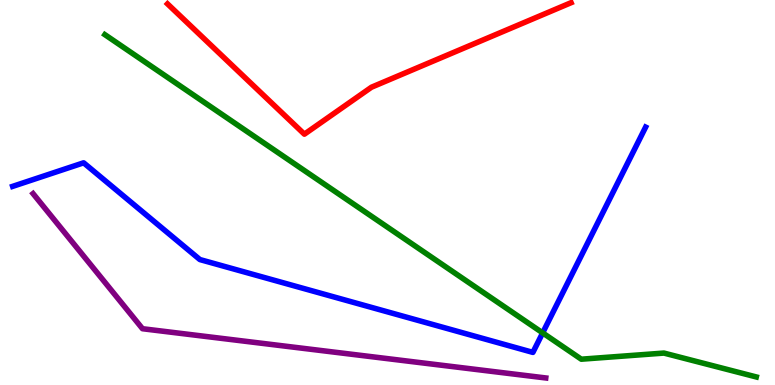[{'lines': ['blue', 'red'], 'intersections': []}, {'lines': ['green', 'red'], 'intersections': []}, {'lines': ['purple', 'red'], 'intersections': []}, {'lines': ['blue', 'green'], 'intersections': [{'x': 7.0, 'y': 1.35}]}, {'lines': ['blue', 'purple'], 'intersections': []}, {'lines': ['green', 'purple'], 'intersections': []}]